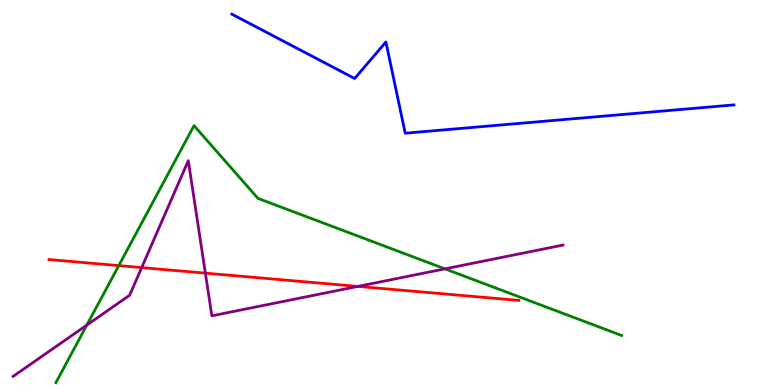[{'lines': ['blue', 'red'], 'intersections': []}, {'lines': ['green', 'red'], 'intersections': [{'x': 1.53, 'y': 3.1}]}, {'lines': ['purple', 'red'], 'intersections': [{'x': 1.83, 'y': 3.05}, {'x': 2.65, 'y': 2.91}, {'x': 4.62, 'y': 2.56}]}, {'lines': ['blue', 'green'], 'intersections': []}, {'lines': ['blue', 'purple'], 'intersections': []}, {'lines': ['green', 'purple'], 'intersections': [{'x': 1.12, 'y': 1.56}, {'x': 5.74, 'y': 3.02}]}]